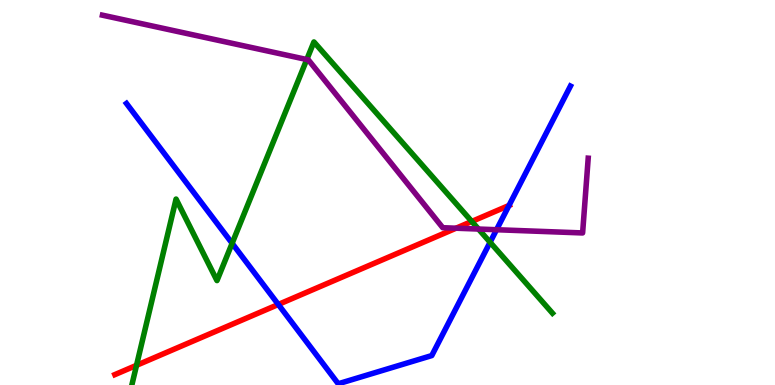[{'lines': ['blue', 'red'], 'intersections': [{'x': 3.59, 'y': 2.09}, {'x': 6.57, 'y': 4.66}]}, {'lines': ['green', 'red'], 'intersections': [{'x': 1.76, 'y': 0.511}, {'x': 6.09, 'y': 4.25}]}, {'lines': ['purple', 'red'], 'intersections': [{'x': 5.88, 'y': 4.07}]}, {'lines': ['blue', 'green'], 'intersections': [{'x': 3.0, 'y': 3.68}, {'x': 6.32, 'y': 3.71}]}, {'lines': ['blue', 'purple'], 'intersections': [{'x': 6.41, 'y': 4.03}]}, {'lines': ['green', 'purple'], 'intersections': [{'x': 3.96, 'y': 8.45}, {'x': 6.17, 'y': 4.05}]}]